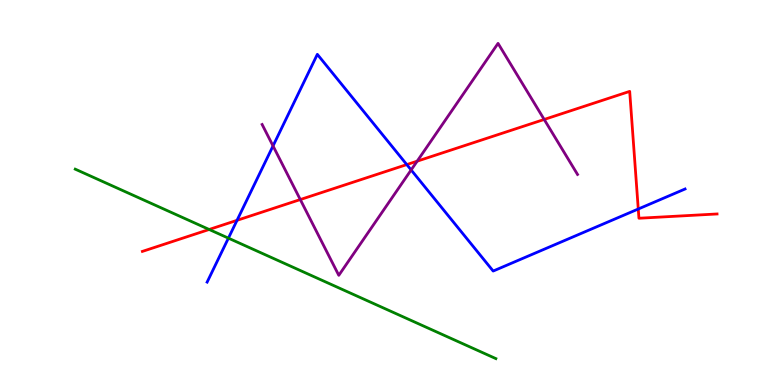[{'lines': ['blue', 'red'], 'intersections': [{'x': 3.06, 'y': 4.28}, {'x': 5.25, 'y': 5.73}, {'x': 8.24, 'y': 4.57}]}, {'lines': ['green', 'red'], 'intersections': [{'x': 2.7, 'y': 4.04}]}, {'lines': ['purple', 'red'], 'intersections': [{'x': 3.87, 'y': 4.82}, {'x': 5.38, 'y': 5.81}, {'x': 7.02, 'y': 6.9}]}, {'lines': ['blue', 'green'], 'intersections': [{'x': 2.95, 'y': 3.81}]}, {'lines': ['blue', 'purple'], 'intersections': [{'x': 3.52, 'y': 6.21}, {'x': 5.31, 'y': 5.59}]}, {'lines': ['green', 'purple'], 'intersections': []}]